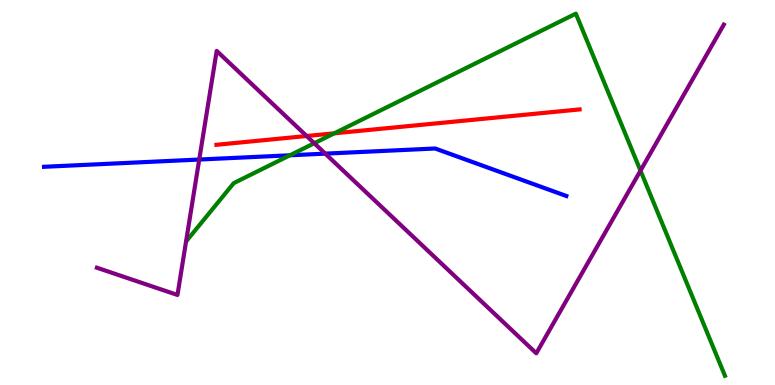[{'lines': ['blue', 'red'], 'intersections': []}, {'lines': ['green', 'red'], 'intersections': [{'x': 4.31, 'y': 6.54}]}, {'lines': ['purple', 'red'], 'intersections': [{'x': 3.96, 'y': 6.47}]}, {'lines': ['blue', 'green'], 'intersections': [{'x': 3.74, 'y': 5.97}]}, {'lines': ['blue', 'purple'], 'intersections': [{'x': 2.57, 'y': 5.86}, {'x': 4.2, 'y': 6.01}]}, {'lines': ['green', 'purple'], 'intersections': [{'x': 4.06, 'y': 6.28}, {'x': 8.26, 'y': 5.57}]}]